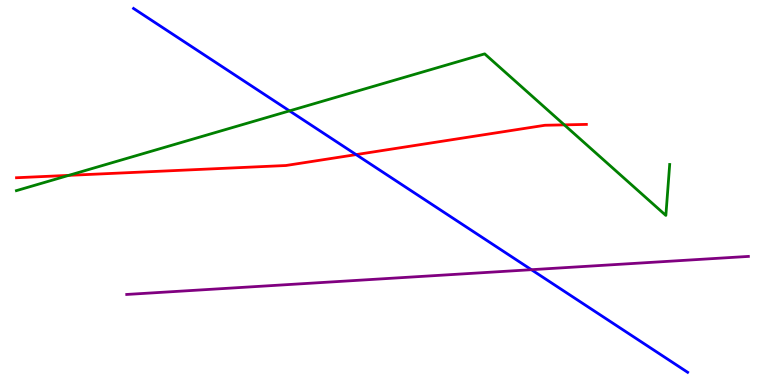[{'lines': ['blue', 'red'], 'intersections': [{'x': 4.59, 'y': 5.98}]}, {'lines': ['green', 'red'], 'intersections': [{'x': 0.886, 'y': 5.44}, {'x': 7.28, 'y': 6.76}]}, {'lines': ['purple', 'red'], 'intersections': []}, {'lines': ['blue', 'green'], 'intersections': [{'x': 3.74, 'y': 7.12}]}, {'lines': ['blue', 'purple'], 'intersections': [{'x': 6.86, 'y': 2.99}]}, {'lines': ['green', 'purple'], 'intersections': []}]